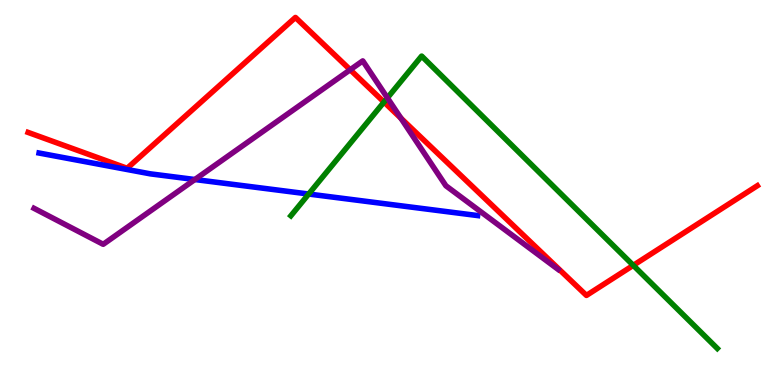[{'lines': ['blue', 'red'], 'intersections': []}, {'lines': ['green', 'red'], 'intersections': [{'x': 4.95, 'y': 7.35}, {'x': 8.17, 'y': 3.11}]}, {'lines': ['purple', 'red'], 'intersections': [{'x': 4.52, 'y': 8.19}, {'x': 5.17, 'y': 6.93}]}, {'lines': ['blue', 'green'], 'intersections': [{'x': 3.98, 'y': 4.96}]}, {'lines': ['blue', 'purple'], 'intersections': [{'x': 2.51, 'y': 5.34}]}, {'lines': ['green', 'purple'], 'intersections': [{'x': 5.0, 'y': 7.46}]}]